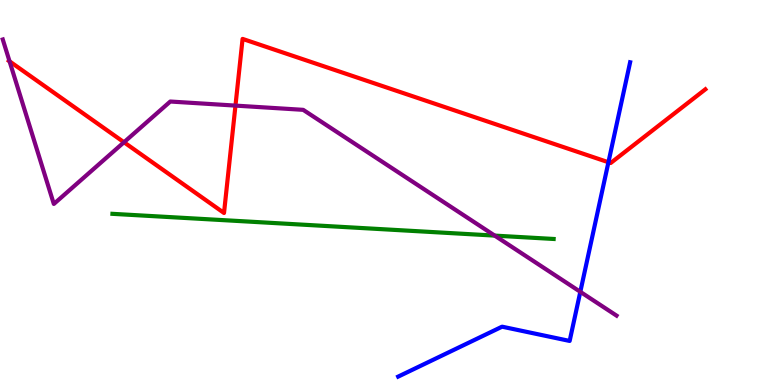[{'lines': ['blue', 'red'], 'intersections': [{'x': 7.85, 'y': 5.79}]}, {'lines': ['green', 'red'], 'intersections': []}, {'lines': ['purple', 'red'], 'intersections': [{'x': 0.123, 'y': 8.41}, {'x': 1.6, 'y': 6.31}, {'x': 3.04, 'y': 7.26}]}, {'lines': ['blue', 'green'], 'intersections': []}, {'lines': ['blue', 'purple'], 'intersections': [{'x': 7.49, 'y': 2.42}]}, {'lines': ['green', 'purple'], 'intersections': [{'x': 6.38, 'y': 3.88}]}]